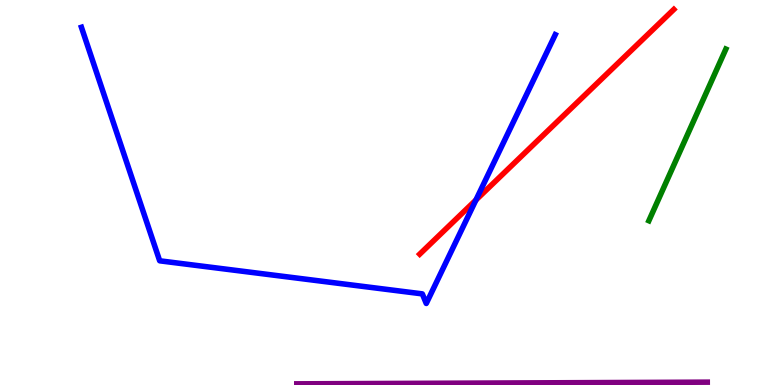[{'lines': ['blue', 'red'], 'intersections': [{'x': 6.14, 'y': 4.8}]}, {'lines': ['green', 'red'], 'intersections': []}, {'lines': ['purple', 'red'], 'intersections': []}, {'lines': ['blue', 'green'], 'intersections': []}, {'lines': ['blue', 'purple'], 'intersections': []}, {'lines': ['green', 'purple'], 'intersections': []}]